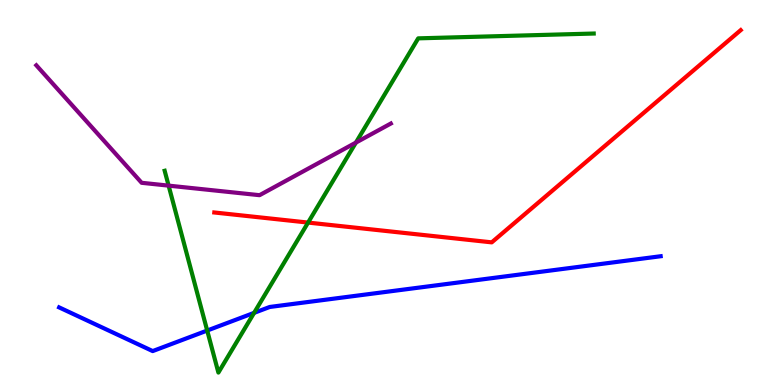[{'lines': ['blue', 'red'], 'intersections': []}, {'lines': ['green', 'red'], 'intersections': [{'x': 3.98, 'y': 4.22}]}, {'lines': ['purple', 'red'], 'intersections': []}, {'lines': ['blue', 'green'], 'intersections': [{'x': 2.67, 'y': 1.41}, {'x': 3.28, 'y': 1.87}]}, {'lines': ['blue', 'purple'], 'intersections': []}, {'lines': ['green', 'purple'], 'intersections': [{'x': 2.18, 'y': 5.18}, {'x': 4.59, 'y': 6.3}]}]